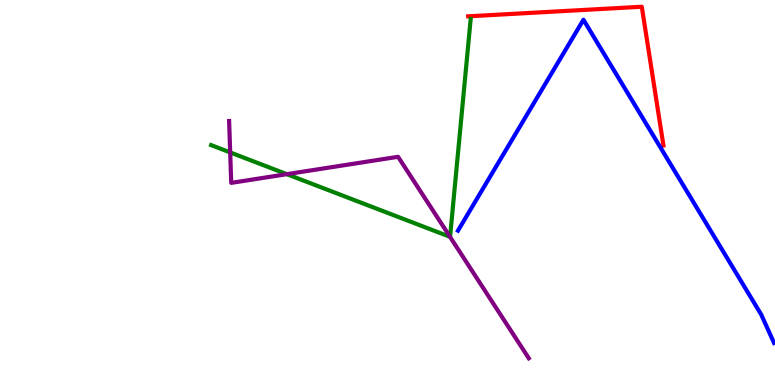[{'lines': ['blue', 'red'], 'intersections': []}, {'lines': ['green', 'red'], 'intersections': []}, {'lines': ['purple', 'red'], 'intersections': []}, {'lines': ['blue', 'green'], 'intersections': []}, {'lines': ['blue', 'purple'], 'intersections': []}, {'lines': ['green', 'purple'], 'intersections': [{'x': 2.97, 'y': 6.04}, {'x': 3.7, 'y': 5.48}, {'x': 5.81, 'y': 3.85}]}]